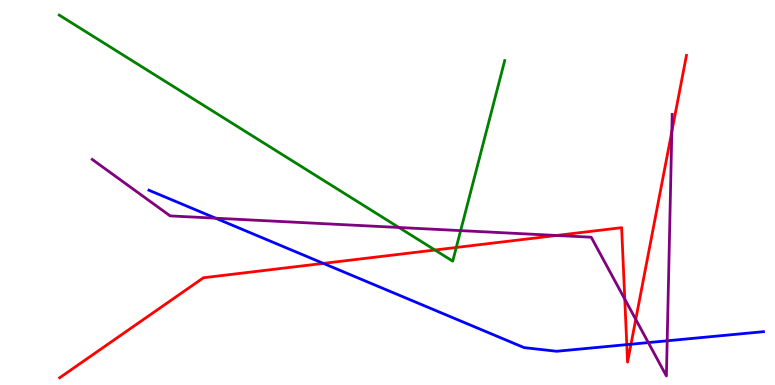[{'lines': ['blue', 'red'], 'intersections': [{'x': 4.17, 'y': 3.16}, {'x': 8.09, 'y': 1.05}, {'x': 8.14, 'y': 1.06}]}, {'lines': ['green', 'red'], 'intersections': [{'x': 5.61, 'y': 3.51}, {'x': 5.89, 'y': 3.57}]}, {'lines': ['purple', 'red'], 'intersections': [{'x': 7.18, 'y': 3.88}, {'x': 8.06, 'y': 2.23}, {'x': 8.2, 'y': 1.7}, {'x': 8.67, 'y': 6.58}]}, {'lines': ['blue', 'green'], 'intersections': []}, {'lines': ['blue', 'purple'], 'intersections': [{'x': 2.78, 'y': 4.33}, {'x': 8.37, 'y': 1.1}, {'x': 8.61, 'y': 1.15}]}, {'lines': ['green', 'purple'], 'intersections': [{'x': 5.15, 'y': 4.09}, {'x': 5.94, 'y': 4.01}]}]